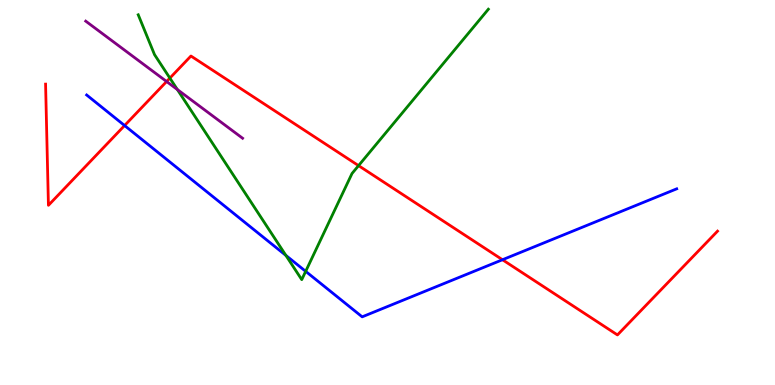[{'lines': ['blue', 'red'], 'intersections': [{'x': 1.61, 'y': 6.74}, {'x': 6.48, 'y': 3.25}]}, {'lines': ['green', 'red'], 'intersections': [{'x': 2.19, 'y': 7.97}, {'x': 4.63, 'y': 5.7}]}, {'lines': ['purple', 'red'], 'intersections': [{'x': 2.15, 'y': 7.88}]}, {'lines': ['blue', 'green'], 'intersections': [{'x': 3.69, 'y': 3.37}, {'x': 3.94, 'y': 2.95}]}, {'lines': ['blue', 'purple'], 'intersections': []}, {'lines': ['green', 'purple'], 'intersections': [{'x': 2.29, 'y': 7.67}]}]